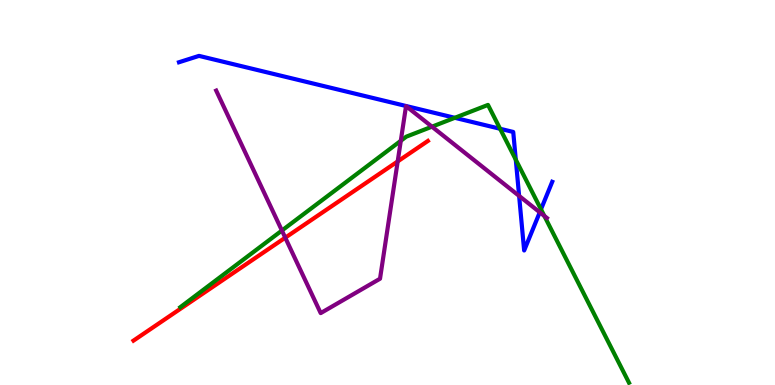[{'lines': ['blue', 'red'], 'intersections': []}, {'lines': ['green', 'red'], 'intersections': []}, {'lines': ['purple', 'red'], 'intersections': [{'x': 3.68, 'y': 3.83}, {'x': 5.13, 'y': 5.81}]}, {'lines': ['blue', 'green'], 'intersections': [{'x': 5.87, 'y': 6.94}, {'x': 6.45, 'y': 6.66}, {'x': 6.66, 'y': 5.85}, {'x': 6.98, 'y': 4.56}]}, {'lines': ['blue', 'purple'], 'intersections': [{'x': 6.7, 'y': 4.91}, {'x': 6.96, 'y': 4.49}]}, {'lines': ['green', 'purple'], 'intersections': [{'x': 3.64, 'y': 4.01}, {'x': 5.17, 'y': 6.34}, {'x': 5.57, 'y': 6.71}, {'x': 7.02, 'y': 4.39}]}]